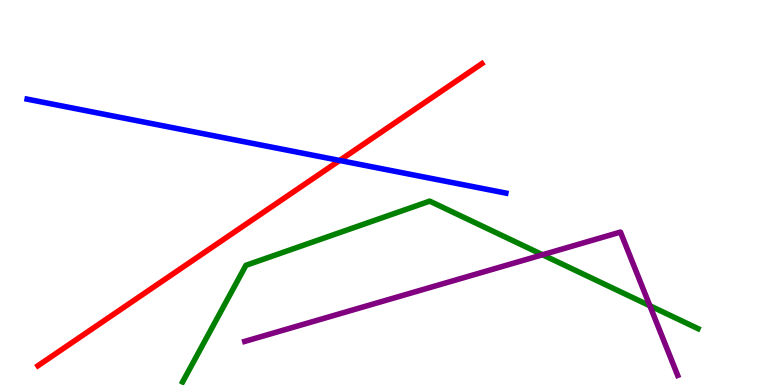[{'lines': ['blue', 'red'], 'intersections': [{'x': 4.38, 'y': 5.83}]}, {'lines': ['green', 'red'], 'intersections': []}, {'lines': ['purple', 'red'], 'intersections': []}, {'lines': ['blue', 'green'], 'intersections': []}, {'lines': ['blue', 'purple'], 'intersections': []}, {'lines': ['green', 'purple'], 'intersections': [{'x': 7.0, 'y': 3.38}, {'x': 8.39, 'y': 2.06}]}]